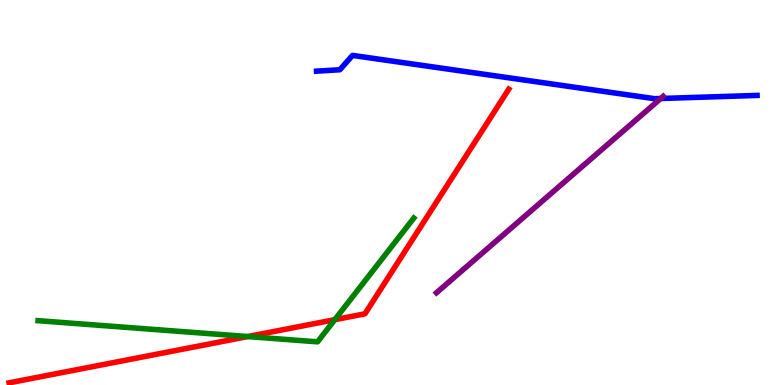[{'lines': ['blue', 'red'], 'intersections': []}, {'lines': ['green', 'red'], 'intersections': [{'x': 3.2, 'y': 1.26}, {'x': 4.32, 'y': 1.7}]}, {'lines': ['purple', 'red'], 'intersections': []}, {'lines': ['blue', 'green'], 'intersections': []}, {'lines': ['blue', 'purple'], 'intersections': [{'x': 8.53, 'y': 7.44}]}, {'lines': ['green', 'purple'], 'intersections': []}]